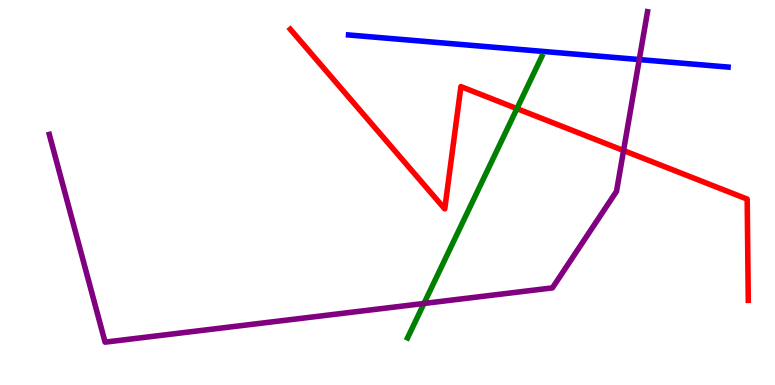[{'lines': ['blue', 'red'], 'intersections': []}, {'lines': ['green', 'red'], 'intersections': [{'x': 6.67, 'y': 7.18}]}, {'lines': ['purple', 'red'], 'intersections': [{'x': 8.05, 'y': 6.09}]}, {'lines': ['blue', 'green'], 'intersections': []}, {'lines': ['blue', 'purple'], 'intersections': [{'x': 8.25, 'y': 8.45}]}, {'lines': ['green', 'purple'], 'intersections': [{'x': 5.47, 'y': 2.12}]}]